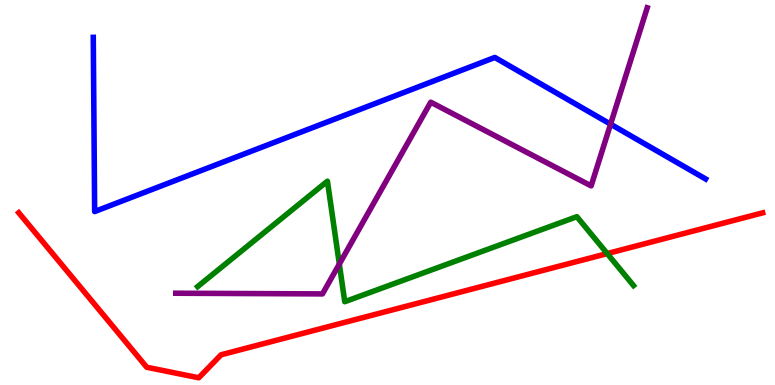[{'lines': ['blue', 'red'], 'intersections': []}, {'lines': ['green', 'red'], 'intersections': [{'x': 7.84, 'y': 3.41}]}, {'lines': ['purple', 'red'], 'intersections': []}, {'lines': ['blue', 'green'], 'intersections': []}, {'lines': ['blue', 'purple'], 'intersections': [{'x': 7.88, 'y': 6.77}]}, {'lines': ['green', 'purple'], 'intersections': [{'x': 4.38, 'y': 3.14}]}]